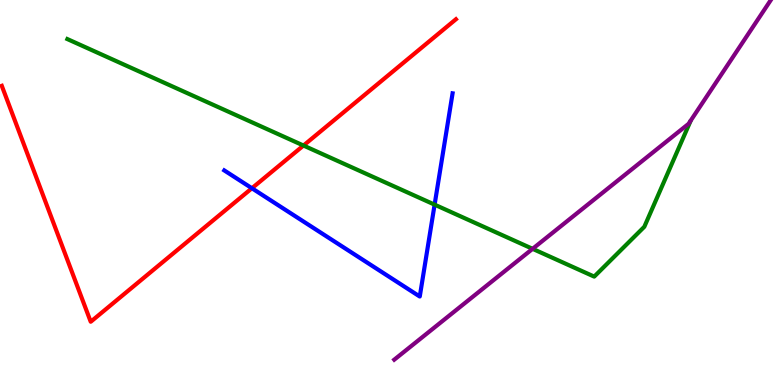[{'lines': ['blue', 'red'], 'intersections': [{'x': 3.25, 'y': 5.11}]}, {'lines': ['green', 'red'], 'intersections': [{'x': 3.92, 'y': 6.22}]}, {'lines': ['purple', 'red'], 'intersections': []}, {'lines': ['blue', 'green'], 'intersections': [{'x': 5.61, 'y': 4.68}]}, {'lines': ['blue', 'purple'], 'intersections': []}, {'lines': ['green', 'purple'], 'intersections': [{'x': 6.87, 'y': 3.54}]}]